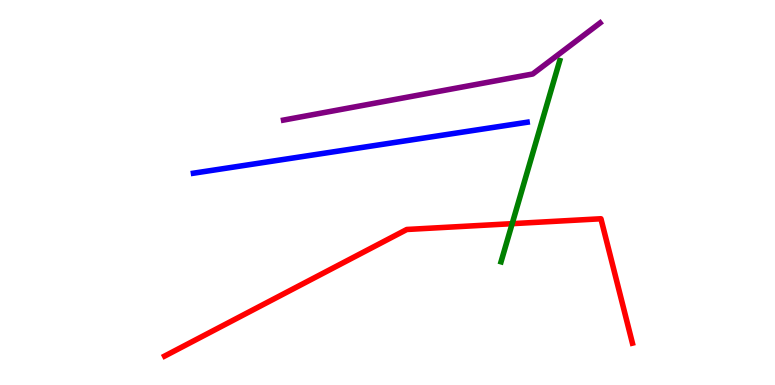[{'lines': ['blue', 'red'], 'intersections': []}, {'lines': ['green', 'red'], 'intersections': [{'x': 6.61, 'y': 4.19}]}, {'lines': ['purple', 'red'], 'intersections': []}, {'lines': ['blue', 'green'], 'intersections': []}, {'lines': ['blue', 'purple'], 'intersections': []}, {'lines': ['green', 'purple'], 'intersections': []}]